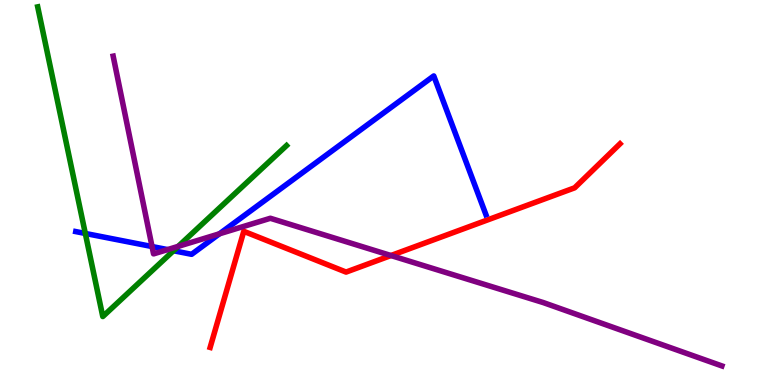[{'lines': ['blue', 'red'], 'intersections': []}, {'lines': ['green', 'red'], 'intersections': []}, {'lines': ['purple', 'red'], 'intersections': [{'x': 5.04, 'y': 3.36}]}, {'lines': ['blue', 'green'], 'intersections': [{'x': 1.1, 'y': 3.94}, {'x': 2.24, 'y': 3.49}]}, {'lines': ['blue', 'purple'], 'intersections': [{'x': 1.96, 'y': 3.6}, {'x': 2.16, 'y': 3.52}, {'x': 2.83, 'y': 3.93}]}, {'lines': ['green', 'purple'], 'intersections': [{'x': 2.3, 'y': 3.6}]}]